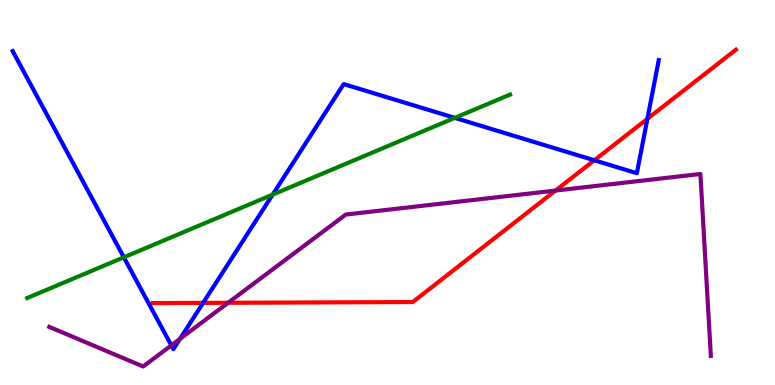[{'lines': ['blue', 'red'], 'intersections': [{'x': 2.62, 'y': 2.13}, {'x': 7.67, 'y': 5.84}, {'x': 8.35, 'y': 6.91}]}, {'lines': ['green', 'red'], 'intersections': []}, {'lines': ['purple', 'red'], 'intersections': [{'x': 2.94, 'y': 2.14}, {'x': 7.17, 'y': 5.05}]}, {'lines': ['blue', 'green'], 'intersections': [{'x': 1.6, 'y': 3.32}, {'x': 3.52, 'y': 4.95}, {'x': 5.87, 'y': 6.94}]}, {'lines': ['blue', 'purple'], 'intersections': [{'x': 2.21, 'y': 1.03}, {'x': 2.32, 'y': 1.2}]}, {'lines': ['green', 'purple'], 'intersections': []}]